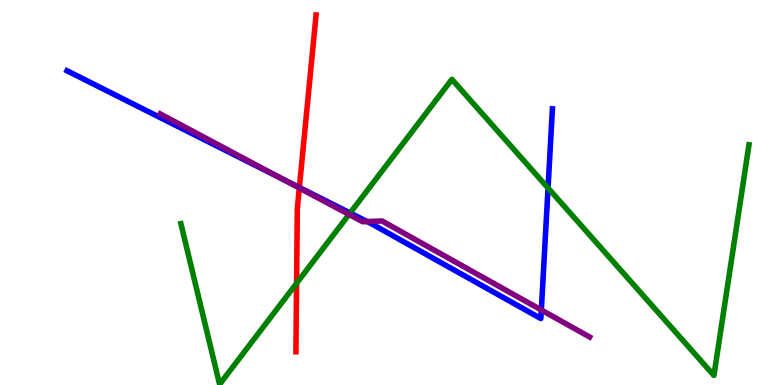[{'lines': ['blue', 'red'], 'intersections': [{'x': 3.86, 'y': 5.13}]}, {'lines': ['green', 'red'], 'intersections': [{'x': 3.83, 'y': 2.64}]}, {'lines': ['purple', 'red'], 'intersections': [{'x': 3.86, 'y': 5.12}]}, {'lines': ['blue', 'green'], 'intersections': [{'x': 4.52, 'y': 4.47}, {'x': 7.07, 'y': 5.12}]}, {'lines': ['blue', 'purple'], 'intersections': [{'x': 3.64, 'y': 5.35}, {'x': 4.74, 'y': 4.25}, {'x': 6.98, 'y': 1.95}]}, {'lines': ['green', 'purple'], 'intersections': [{'x': 4.5, 'y': 4.43}]}]